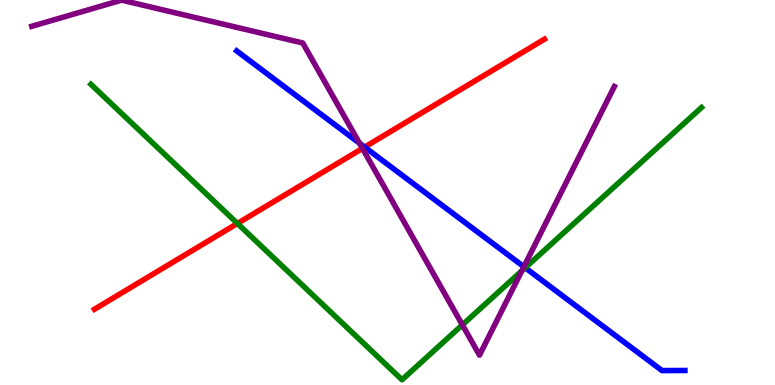[{'lines': ['blue', 'red'], 'intersections': [{'x': 4.71, 'y': 6.18}]}, {'lines': ['green', 'red'], 'intersections': [{'x': 3.06, 'y': 4.2}]}, {'lines': ['purple', 'red'], 'intersections': [{'x': 4.68, 'y': 6.15}]}, {'lines': ['blue', 'green'], 'intersections': [{'x': 6.78, 'y': 3.05}]}, {'lines': ['blue', 'purple'], 'intersections': [{'x': 4.64, 'y': 6.28}, {'x': 6.76, 'y': 3.07}]}, {'lines': ['green', 'purple'], 'intersections': [{'x': 5.97, 'y': 1.56}, {'x': 6.73, 'y': 2.96}]}]